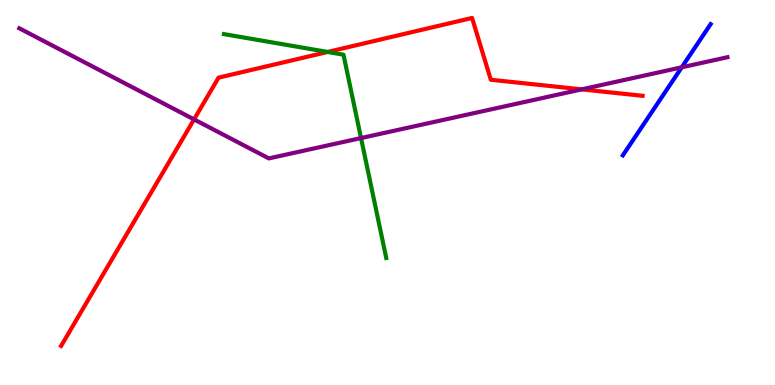[{'lines': ['blue', 'red'], 'intersections': []}, {'lines': ['green', 'red'], 'intersections': [{'x': 4.23, 'y': 8.65}]}, {'lines': ['purple', 'red'], 'intersections': [{'x': 2.5, 'y': 6.9}, {'x': 7.51, 'y': 7.68}]}, {'lines': ['blue', 'green'], 'intersections': []}, {'lines': ['blue', 'purple'], 'intersections': [{'x': 8.8, 'y': 8.25}]}, {'lines': ['green', 'purple'], 'intersections': [{'x': 4.66, 'y': 6.41}]}]